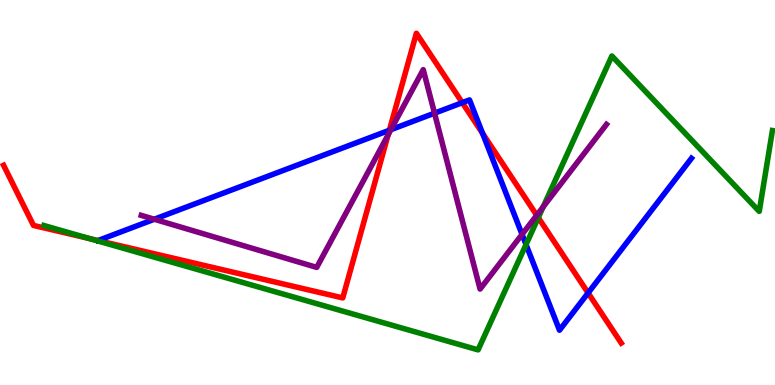[{'lines': ['blue', 'red'], 'intersections': [{'x': 1.26, 'y': 3.75}, {'x': 5.02, 'y': 6.62}, {'x': 5.96, 'y': 7.33}, {'x': 6.23, 'y': 6.54}, {'x': 7.59, 'y': 2.39}]}, {'lines': ['green', 'red'], 'intersections': [{'x': 1.15, 'y': 3.8}, {'x': 6.95, 'y': 4.35}]}, {'lines': ['purple', 'red'], 'intersections': [{'x': 5.01, 'y': 6.5}, {'x': 6.93, 'y': 4.41}]}, {'lines': ['blue', 'green'], 'intersections': [{'x': 6.79, 'y': 3.65}]}, {'lines': ['blue', 'purple'], 'intersections': [{'x': 1.99, 'y': 4.31}, {'x': 5.04, 'y': 6.63}, {'x': 5.61, 'y': 7.06}, {'x': 6.74, 'y': 3.91}]}, {'lines': ['green', 'purple'], 'intersections': [{'x': 7.01, 'y': 4.63}]}]